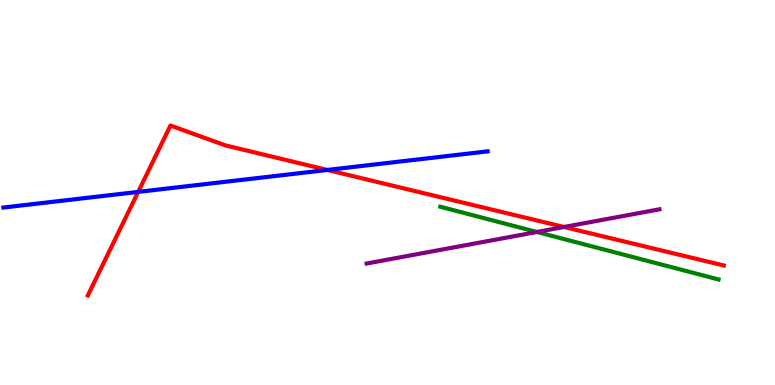[{'lines': ['blue', 'red'], 'intersections': [{'x': 1.78, 'y': 5.02}, {'x': 4.22, 'y': 5.59}]}, {'lines': ['green', 'red'], 'intersections': []}, {'lines': ['purple', 'red'], 'intersections': [{'x': 7.28, 'y': 4.1}]}, {'lines': ['blue', 'green'], 'intersections': []}, {'lines': ['blue', 'purple'], 'intersections': []}, {'lines': ['green', 'purple'], 'intersections': [{'x': 6.93, 'y': 3.97}]}]